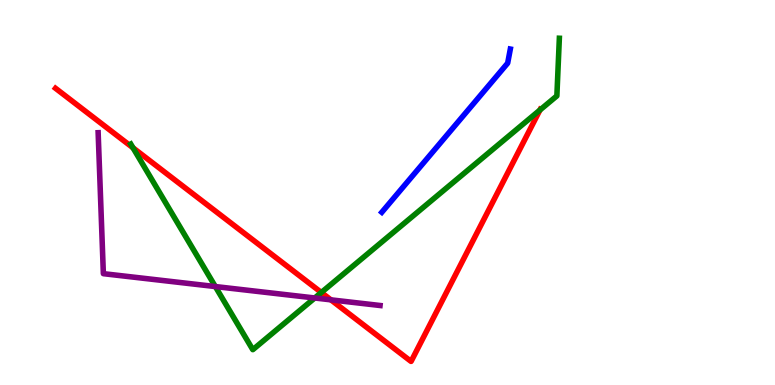[{'lines': ['blue', 'red'], 'intersections': []}, {'lines': ['green', 'red'], 'intersections': [{'x': 1.72, 'y': 6.16}, {'x': 4.15, 'y': 2.4}, {'x': 6.97, 'y': 7.14}]}, {'lines': ['purple', 'red'], 'intersections': [{'x': 4.27, 'y': 2.21}]}, {'lines': ['blue', 'green'], 'intersections': []}, {'lines': ['blue', 'purple'], 'intersections': []}, {'lines': ['green', 'purple'], 'intersections': [{'x': 2.78, 'y': 2.56}, {'x': 4.06, 'y': 2.26}]}]